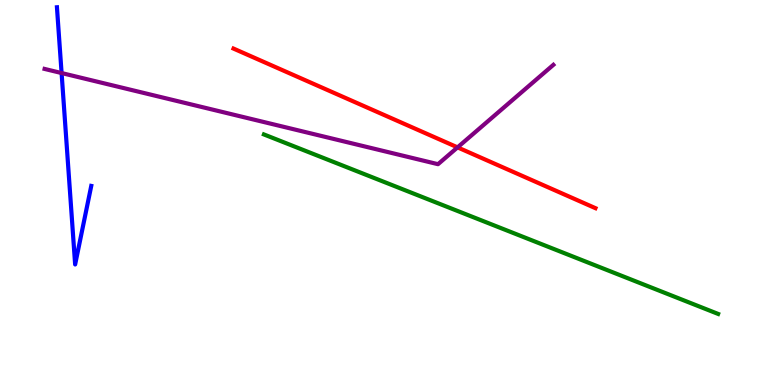[{'lines': ['blue', 'red'], 'intersections': []}, {'lines': ['green', 'red'], 'intersections': []}, {'lines': ['purple', 'red'], 'intersections': [{'x': 5.9, 'y': 6.17}]}, {'lines': ['blue', 'green'], 'intersections': []}, {'lines': ['blue', 'purple'], 'intersections': [{'x': 0.795, 'y': 8.1}]}, {'lines': ['green', 'purple'], 'intersections': []}]